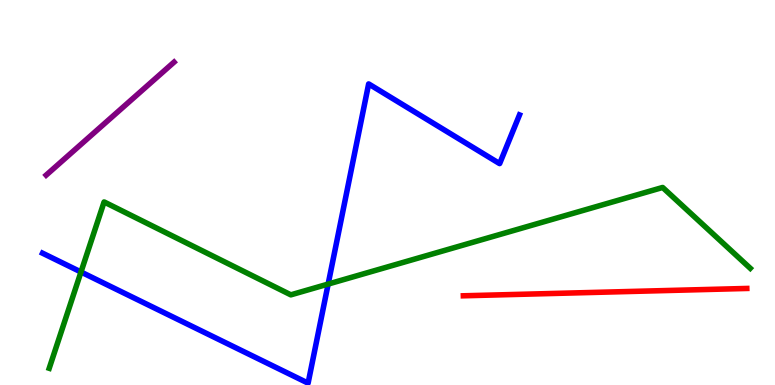[{'lines': ['blue', 'red'], 'intersections': []}, {'lines': ['green', 'red'], 'intersections': []}, {'lines': ['purple', 'red'], 'intersections': []}, {'lines': ['blue', 'green'], 'intersections': [{'x': 1.04, 'y': 2.94}, {'x': 4.23, 'y': 2.62}]}, {'lines': ['blue', 'purple'], 'intersections': []}, {'lines': ['green', 'purple'], 'intersections': []}]